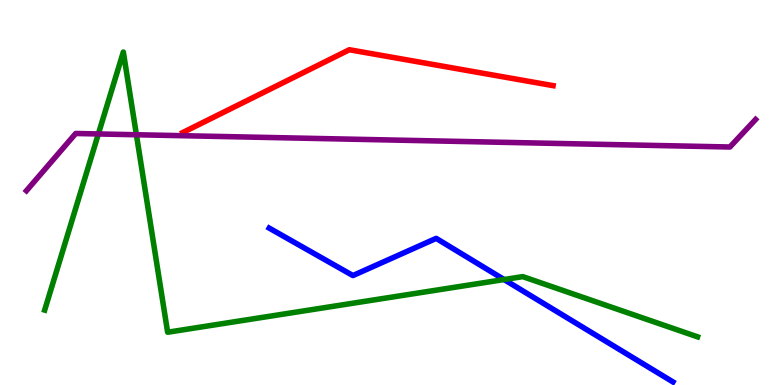[{'lines': ['blue', 'red'], 'intersections': []}, {'lines': ['green', 'red'], 'intersections': []}, {'lines': ['purple', 'red'], 'intersections': []}, {'lines': ['blue', 'green'], 'intersections': [{'x': 6.5, 'y': 2.74}]}, {'lines': ['blue', 'purple'], 'intersections': []}, {'lines': ['green', 'purple'], 'intersections': [{'x': 1.27, 'y': 6.52}, {'x': 1.76, 'y': 6.5}]}]